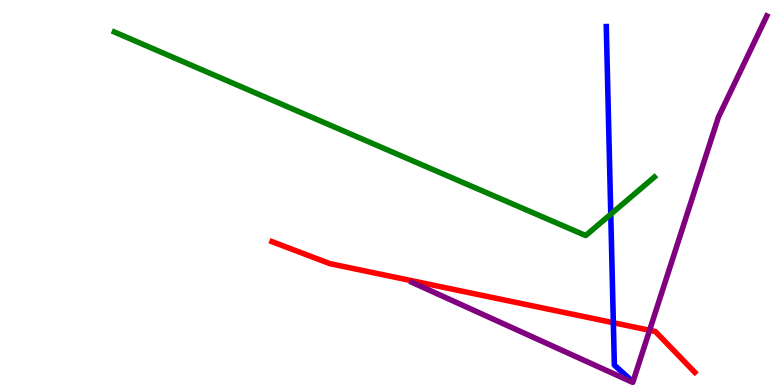[{'lines': ['blue', 'red'], 'intersections': [{'x': 7.91, 'y': 1.62}]}, {'lines': ['green', 'red'], 'intersections': []}, {'lines': ['purple', 'red'], 'intersections': [{'x': 8.38, 'y': 1.42}]}, {'lines': ['blue', 'green'], 'intersections': [{'x': 7.88, 'y': 4.44}]}, {'lines': ['blue', 'purple'], 'intersections': []}, {'lines': ['green', 'purple'], 'intersections': []}]